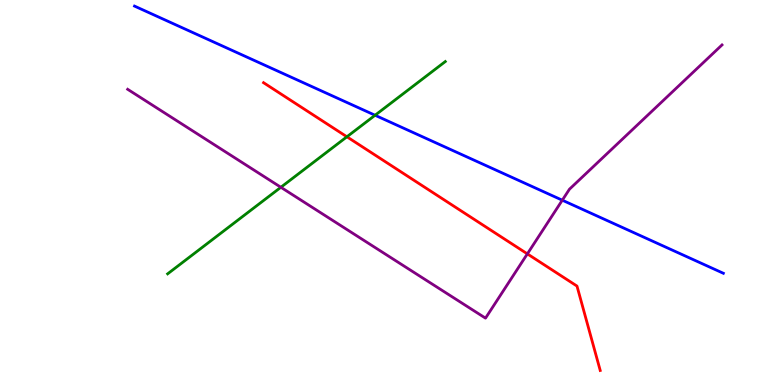[{'lines': ['blue', 'red'], 'intersections': []}, {'lines': ['green', 'red'], 'intersections': [{'x': 4.48, 'y': 6.45}]}, {'lines': ['purple', 'red'], 'intersections': [{'x': 6.8, 'y': 3.41}]}, {'lines': ['blue', 'green'], 'intersections': [{'x': 4.84, 'y': 7.01}]}, {'lines': ['blue', 'purple'], 'intersections': [{'x': 7.26, 'y': 4.8}]}, {'lines': ['green', 'purple'], 'intersections': [{'x': 3.62, 'y': 5.14}]}]